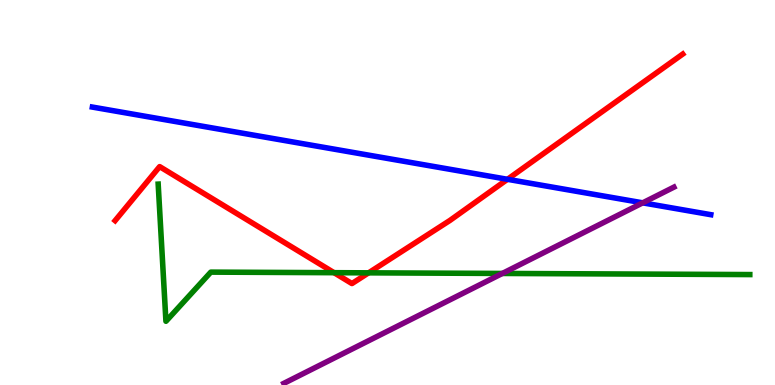[{'lines': ['blue', 'red'], 'intersections': [{'x': 6.55, 'y': 5.34}]}, {'lines': ['green', 'red'], 'intersections': [{'x': 4.31, 'y': 2.92}, {'x': 4.76, 'y': 2.91}]}, {'lines': ['purple', 'red'], 'intersections': []}, {'lines': ['blue', 'green'], 'intersections': []}, {'lines': ['blue', 'purple'], 'intersections': [{'x': 8.29, 'y': 4.73}]}, {'lines': ['green', 'purple'], 'intersections': [{'x': 6.48, 'y': 2.9}]}]